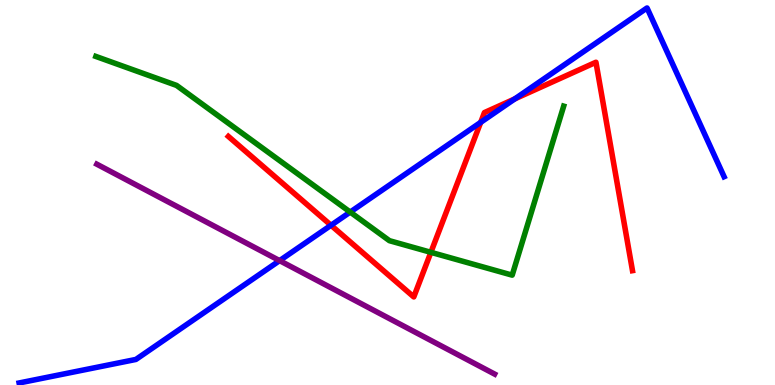[{'lines': ['blue', 'red'], 'intersections': [{'x': 4.27, 'y': 4.15}, {'x': 6.2, 'y': 6.82}, {'x': 6.64, 'y': 7.43}]}, {'lines': ['green', 'red'], 'intersections': [{'x': 5.56, 'y': 3.45}]}, {'lines': ['purple', 'red'], 'intersections': []}, {'lines': ['blue', 'green'], 'intersections': [{'x': 4.52, 'y': 4.49}]}, {'lines': ['blue', 'purple'], 'intersections': [{'x': 3.61, 'y': 3.23}]}, {'lines': ['green', 'purple'], 'intersections': []}]